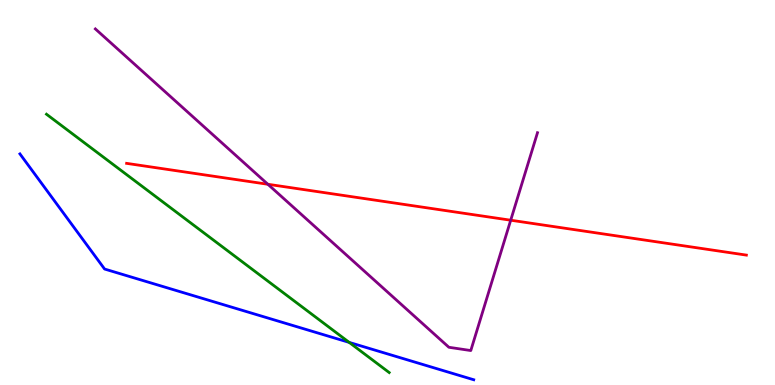[{'lines': ['blue', 'red'], 'intersections': []}, {'lines': ['green', 'red'], 'intersections': []}, {'lines': ['purple', 'red'], 'intersections': [{'x': 3.46, 'y': 5.21}, {'x': 6.59, 'y': 4.28}]}, {'lines': ['blue', 'green'], 'intersections': [{'x': 4.51, 'y': 1.11}]}, {'lines': ['blue', 'purple'], 'intersections': []}, {'lines': ['green', 'purple'], 'intersections': []}]